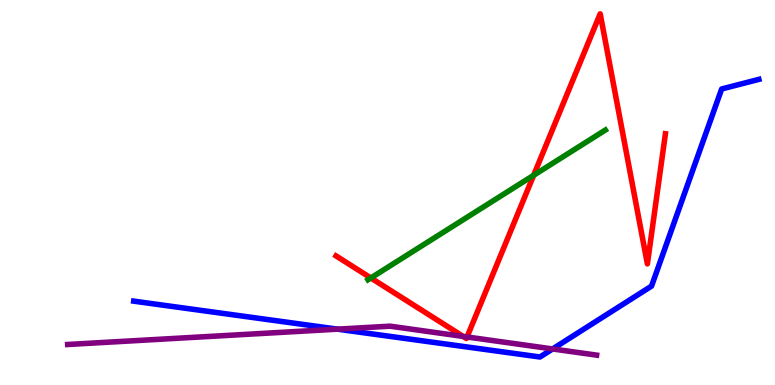[{'lines': ['blue', 'red'], 'intersections': []}, {'lines': ['green', 'red'], 'intersections': [{'x': 4.79, 'y': 2.78}, {'x': 6.89, 'y': 5.45}]}, {'lines': ['purple', 'red'], 'intersections': [{'x': 5.98, 'y': 1.26}, {'x': 6.03, 'y': 1.25}]}, {'lines': ['blue', 'green'], 'intersections': []}, {'lines': ['blue', 'purple'], 'intersections': [{'x': 4.35, 'y': 1.45}, {'x': 7.13, 'y': 0.936}]}, {'lines': ['green', 'purple'], 'intersections': []}]